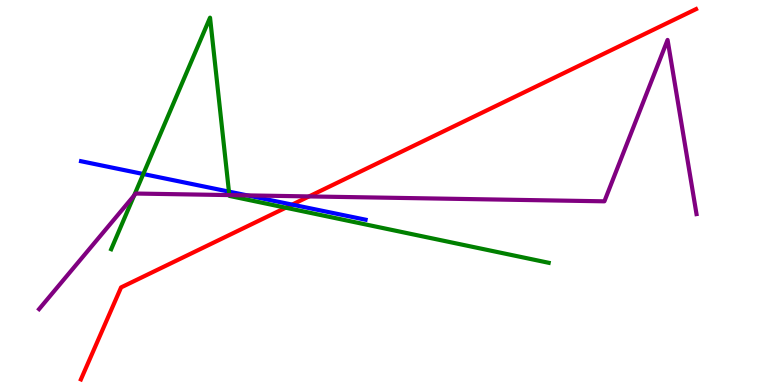[{'lines': ['blue', 'red'], 'intersections': [{'x': 3.77, 'y': 4.69}]}, {'lines': ['green', 'red'], 'intersections': [{'x': 3.69, 'y': 4.61}]}, {'lines': ['purple', 'red'], 'intersections': [{'x': 3.99, 'y': 4.9}]}, {'lines': ['blue', 'green'], 'intersections': [{'x': 1.85, 'y': 5.48}, {'x': 2.95, 'y': 5.02}]}, {'lines': ['blue', 'purple'], 'intersections': [{'x': 3.19, 'y': 4.92}]}, {'lines': ['green', 'purple'], 'intersections': [{'x': 1.73, 'y': 4.92}, {'x': 2.96, 'y': 4.93}]}]